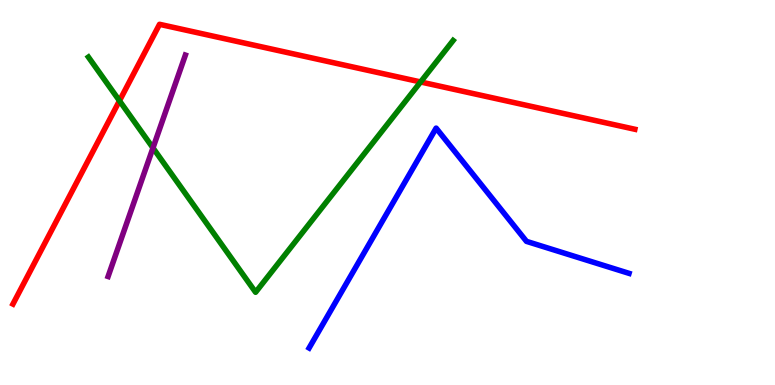[{'lines': ['blue', 'red'], 'intersections': []}, {'lines': ['green', 'red'], 'intersections': [{'x': 1.54, 'y': 7.38}, {'x': 5.43, 'y': 7.87}]}, {'lines': ['purple', 'red'], 'intersections': []}, {'lines': ['blue', 'green'], 'intersections': []}, {'lines': ['blue', 'purple'], 'intersections': []}, {'lines': ['green', 'purple'], 'intersections': [{'x': 1.97, 'y': 6.16}]}]